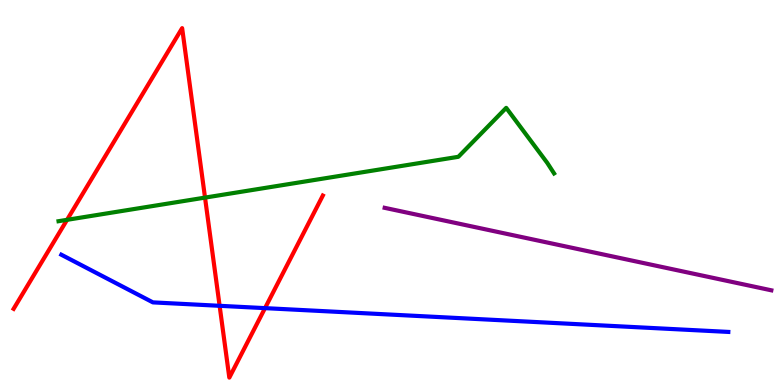[{'lines': ['blue', 'red'], 'intersections': [{'x': 2.83, 'y': 2.06}, {'x': 3.42, 'y': 2.0}]}, {'lines': ['green', 'red'], 'intersections': [{'x': 0.865, 'y': 4.29}, {'x': 2.65, 'y': 4.87}]}, {'lines': ['purple', 'red'], 'intersections': []}, {'lines': ['blue', 'green'], 'intersections': []}, {'lines': ['blue', 'purple'], 'intersections': []}, {'lines': ['green', 'purple'], 'intersections': []}]